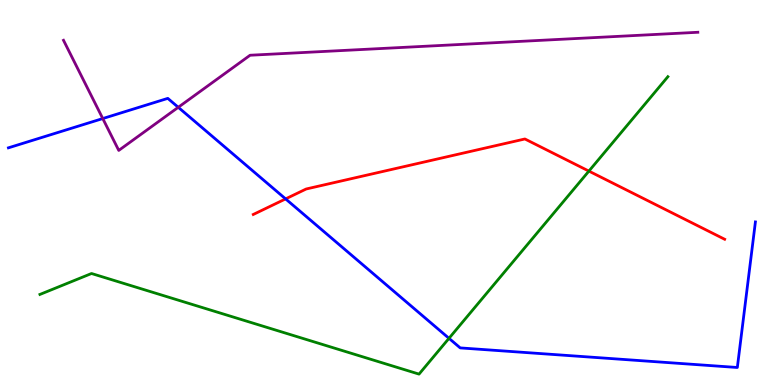[{'lines': ['blue', 'red'], 'intersections': [{'x': 3.69, 'y': 4.83}]}, {'lines': ['green', 'red'], 'intersections': [{'x': 7.6, 'y': 5.56}]}, {'lines': ['purple', 'red'], 'intersections': []}, {'lines': ['blue', 'green'], 'intersections': [{'x': 5.79, 'y': 1.21}]}, {'lines': ['blue', 'purple'], 'intersections': [{'x': 1.33, 'y': 6.92}, {'x': 2.3, 'y': 7.21}]}, {'lines': ['green', 'purple'], 'intersections': []}]